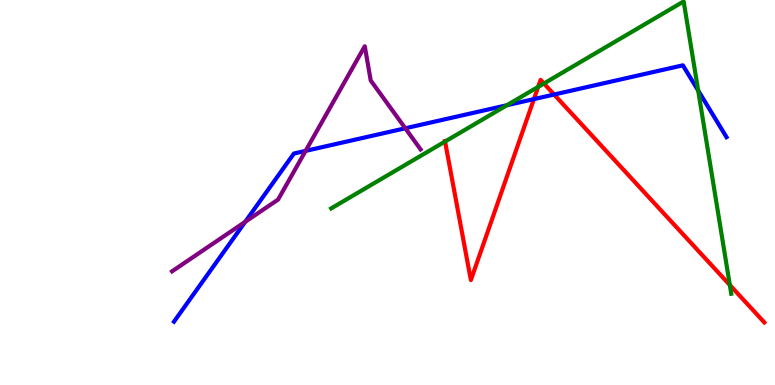[{'lines': ['blue', 'red'], 'intersections': [{'x': 6.89, 'y': 7.43}, {'x': 7.15, 'y': 7.54}]}, {'lines': ['green', 'red'], 'intersections': [{'x': 5.74, 'y': 6.32}, {'x': 6.94, 'y': 7.74}, {'x': 7.02, 'y': 7.83}, {'x': 9.42, 'y': 2.6}]}, {'lines': ['purple', 'red'], 'intersections': []}, {'lines': ['blue', 'green'], 'intersections': [{'x': 6.54, 'y': 7.27}, {'x': 9.01, 'y': 7.65}]}, {'lines': ['blue', 'purple'], 'intersections': [{'x': 3.16, 'y': 4.24}, {'x': 3.94, 'y': 6.08}, {'x': 5.23, 'y': 6.67}]}, {'lines': ['green', 'purple'], 'intersections': []}]